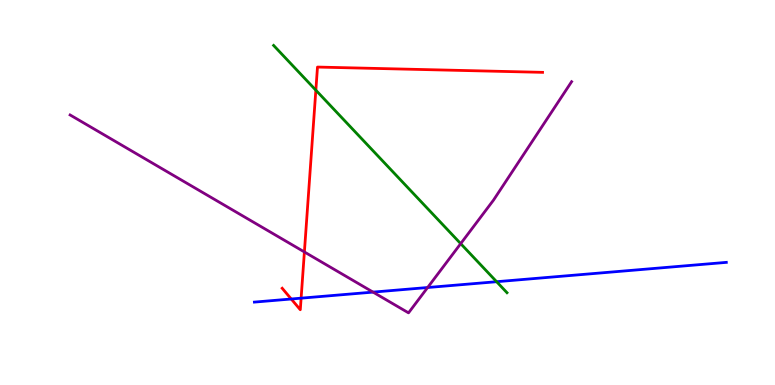[{'lines': ['blue', 'red'], 'intersections': [{'x': 3.76, 'y': 2.23}, {'x': 3.89, 'y': 2.26}]}, {'lines': ['green', 'red'], 'intersections': [{'x': 4.08, 'y': 7.66}]}, {'lines': ['purple', 'red'], 'intersections': [{'x': 3.93, 'y': 3.46}]}, {'lines': ['blue', 'green'], 'intersections': [{'x': 6.41, 'y': 2.68}]}, {'lines': ['blue', 'purple'], 'intersections': [{'x': 4.81, 'y': 2.41}, {'x': 5.52, 'y': 2.53}]}, {'lines': ['green', 'purple'], 'intersections': [{'x': 5.94, 'y': 3.67}]}]